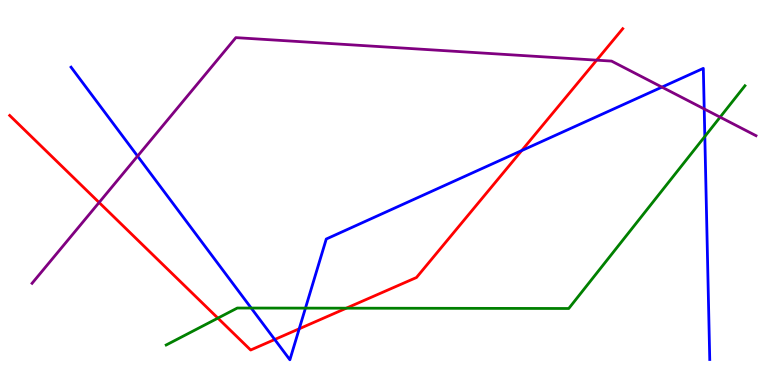[{'lines': ['blue', 'red'], 'intersections': [{'x': 3.54, 'y': 1.18}, {'x': 3.86, 'y': 1.46}, {'x': 6.73, 'y': 6.09}]}, {'lines': ['green', 'red'], 'intersections': [{'x': 2.81, 'y': 1.74}, {'x': 4.47, 'y': 2.0}]}, {'lines': ['purple', 'red'], 'intersections': [{'x': 1.28, 'y': 4.74}, {'x': 7.7, 'y': 8.44}]}, {'lines': ['blue', 'green'], 'intersections': [{'x': 3.24, 'y': 2.0}, {'x': 3.94, 'y': 2.0}, {'x': 9.09, 'y': 6.46}]}, {'lines': ['blue', 'purple'], 'intersections': [{'x': 1.78, 'y': 5.95}, {'x': 8.54, 'y': 7.74}, {'x': 9.09, 'y': 7.17}]}, {'lines': ['green', 'purple'], 'intersections': [{'x': 9.29, 'y': 6.96}]}]